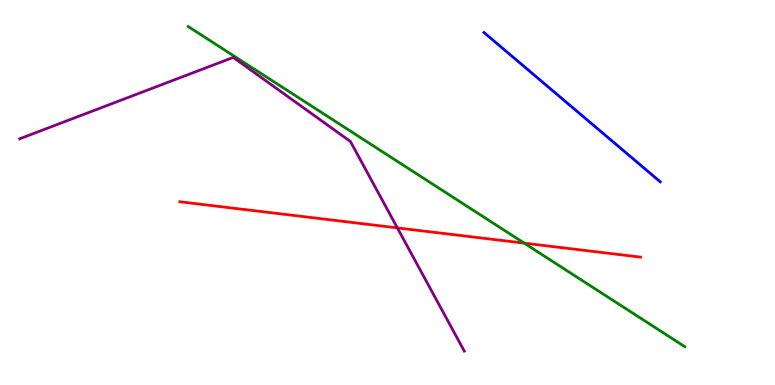[{'lines': ['blue', 'red'], 'intersections': []}, {'lines': ['green', 'red'], 'intersections': [{'x': 6.76, 'y': 3.68}]}, {'lines': ['purple', 'red'], 'intersections': [{'x': 5.13, 'y': 4.08}]}, {'lines': ['blue', 'green'], 'intersections': []}, {'lines': ['blue', 'purple'], 'intersections': []}, {'lines': ['green', 'purple'], 'intersections': []}]